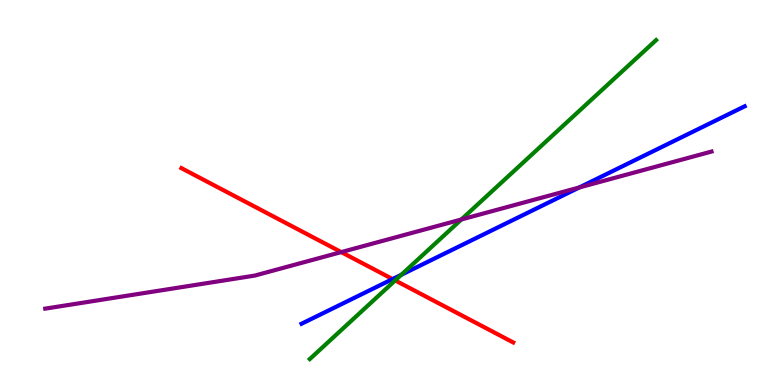[{'lines': ['blue', 'red'], 'intersections': [{'x': 5.07, 'y': 2.75}]}, {'lines': ['green', 'red'], 'intersections': [{'x': 5.1, 'y': 2.72}]}, {'lines': ['purple', 'red'], 'intersections': [{'x': 4.4, 'y': 3.45}]}, {'lines': ['blue', 'green'], 'intersections': [{'x': 5.18, 'y': 2.86}]}, {'lines': ['blue', 'purple'], 'intersections': [{'x': 7.47, 'y': 5.13}]}, {'lines': ['green', 'purple'], 'intersections': [{'x': 5.95, 'y': 4.3}]}]